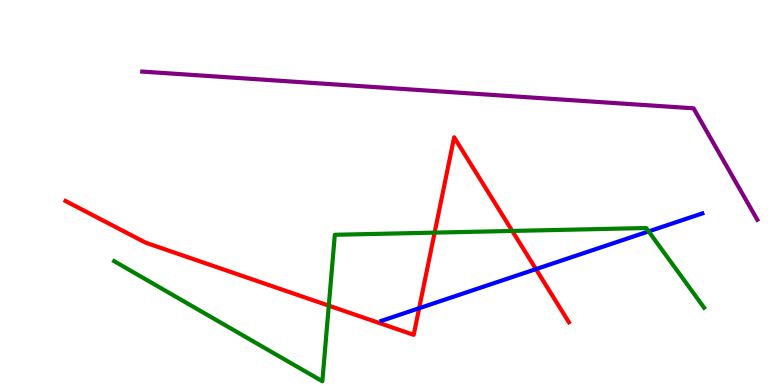[{'lines': ['blue', 'red'], 'intersections': [{'x': 5.41, 'y': 1.99}, {'x': 6.92, 'y': 3.01}]}, {'lines': ['green', 'red'], 'intersections': [{'x': 4.24, 'y': 2.06}, {'x': 5.61, 'y': 3.96}, {'x': 6.61, 'y': 4.0}]}, {'lines': ['purple', 'red'], 'intersections': []}, {'lines': ['blue', 'green'], 'intersections': [{'x': 8.37, 'y': 3.99}]}, {'lines': ['blue', 'purple'], 'intersections': []}, {'lines': ['green', 'purple'], 'intersections': []}]